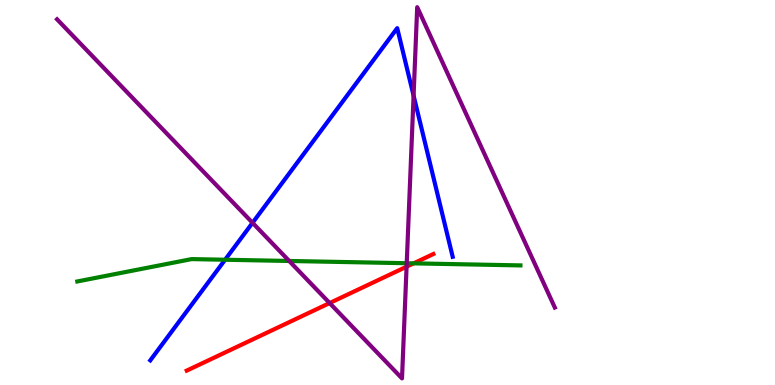[{'lines': ['blue', 'red'], 'intersections': []}, {'lines': ['green', 'red'], 'intersections': [{'x': 5.34, 'y': 3.16}]}, {'lines': ['purple', 'red'], 'intersections': [{'x': 4.25, 'y': 2.13}, {'x': 5.25, 'y': 3.07}]}, {'lines': ['blue', 'green'], 'intersections': [{'x': 2.9, 'y': 3.25}]}, {'lines': ['blue', 'purple'], 'intersections': [{'x': 3.26, 'y': 4.21}, {'x': 5.34, 'y': 7.52}]}, {'lines': ['green', 'purple'], 'intersections': [{'x': 3.73, 'y': 3.22}, {'x': 5.25, 'y': 3.16}]}]